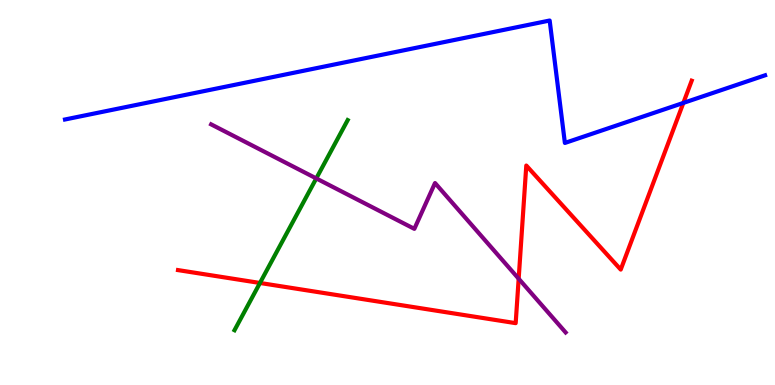[{'lines': ['blue', 'red'], 'intersections': [{'x': 8.82, 'y': 7.33}]}, {'lines': ['green', 'red'], 'intersections': [{'x': 3.35, 'y': 2.65}]}, {'lines': ['purple', 'red'], 'intersections': [{'x': 6.69, 'y': 2.76}]}, {'lines': ['blue', 'green'], 'intersections': []}, {'lines': ['blue', 'purple'], 'intersections': []}, {'lines': ['green', 'purple'], 'intersections': [{'x': 4.08, 'y': 5.37}]}]